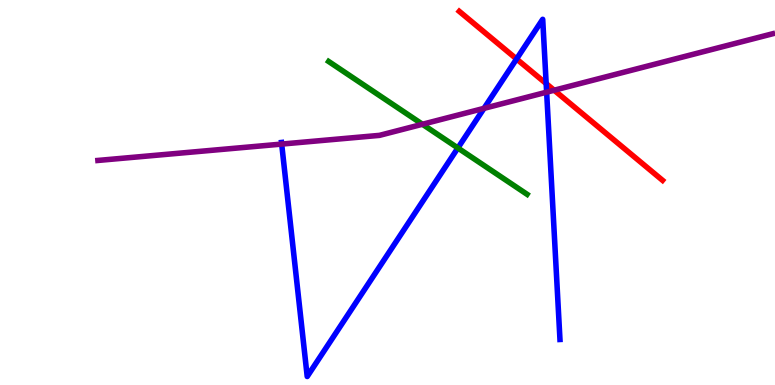[{'lines': ['blue', 'red'], 'intersections': [{'x': 6.67, 'y': 8.47}, {'x': 7.05, 'y': 7.83}]}, {'lines': ['green', 'red'], 'intersections': []}, {'lines': ['purple', 'red'], 'intersections': [{'x': 7.15, 'y': 7.66}]}, {'lines': ['blue', 'green'], 'intersections': [{'x': 5.91, 'y': 6.16}]}, {'lines': ['blue', 'purple'], 'intersections': [{'x': 3.63, 'y': 6.26}, {'x': 6.25, 'y': 7.19}, {'x': 7.05, 'y': 7.61}]}, {'lines': ['green', 'purple'], 'intersections': [{'x': 5.45, 'y': 6.77}]}]